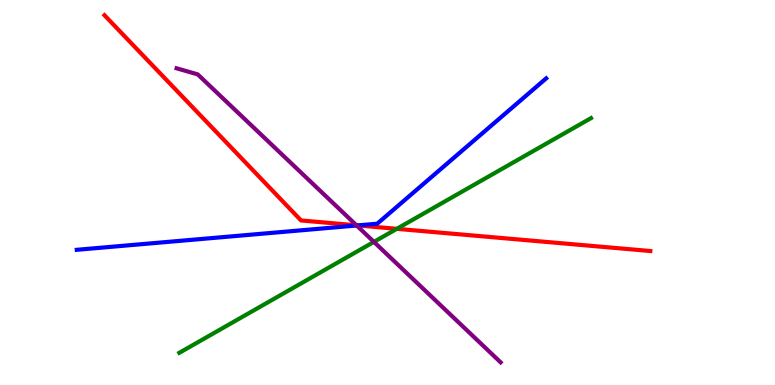[{'lines': ['blue', 'red'], 'intersections': [{'x': 4.62, 'y': 4.15}]}, {'lines': ['green', 'red'], 'intersections': [{'x': 5.12, 'y': 4.06}]}, {'lines': ['purple', 'red'], 'intersections': [{'x': 4.6, 'y': 4.15}]}, {'lines': ['blue', 'green'], 'intersections': []}, {'lines': ['blue', 'purple'], 'intersections': [{'x': 4.6, 'y': 4.14}]}, {'lines': ['green', 'purple'], 'intersections': [{'x': 4.82, 'y': 3.72}]}]